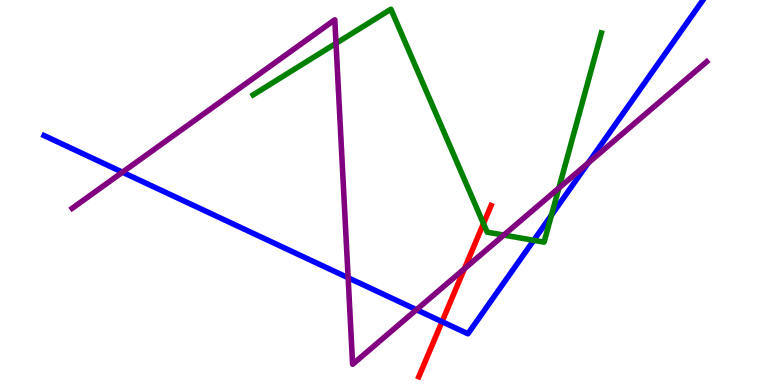[{'lines': ['blue', 'red'], 'intersections': [{'x': 5.7, 'y': 1.64}]}, {'lines': ['green', 'red'], 'intersections': [{'x': 6.24, 'y': 4.19}]}, {'lines': ['purple', 'red'], 'intersections': [{'x': 5.99, 'y': 3.02}]}, {'lines': ['blue', 'green'], 'intersections': [{'x': 6.89, 'y': 3.76}, {'x': 7.12, 'y': 4.41}]}, {'lines': ['blue', 'purple'], 'intersections': [{'x': 1.58, 'y': 5.53}, {'x': 4.49, 'y': 2.79}, {'x': 5.37, 'y': 1.96}, {'x': 7.59, 'y': 5.77}]}, {'lines': ['green', 'purple'], 'intersections': [{'x': 4.34, 'y': 8.87}, {'x': 6.5, 'y': 3.89}, {'x': 7.21, 'y': 5.12}]}]